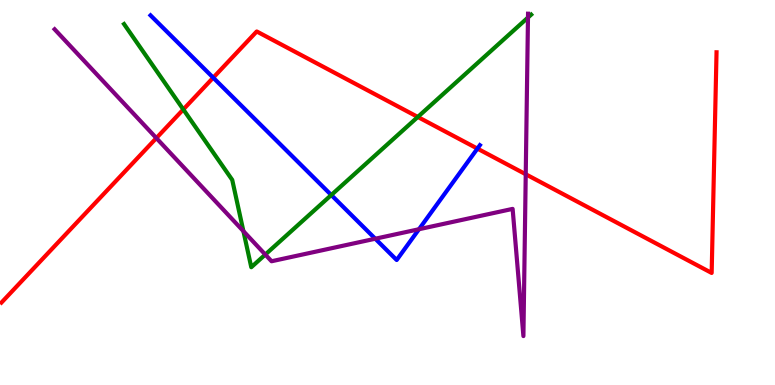[{'lines': ['blue', 'red'], 'intersections': [{'x': 2.75, 'y': 7.98}, {'x': 6.16, 'y': 6.14}]}, {'lines': ['green', 'red'], 'intersections': [{'x': 2.37, 'y': 7.16}, {'x': 5.39, 'y': 6.96}]}, {'lines': ['purple', 'red'], 'intersections': [{'x': 2.02, 'y': 6.41}, {'x': 6.78, 'y': 5.47}]}, {'lines': ['blue', 'green'], 'intersections': [{'x': 4.27, 'y': 4.93}]}, {'lines': ['blue', 'purple'], 'intersections': [{'x': 4.84, 'y': 3.8}, {'x': 5.41, 'y': 4.05}]}, {'lines': ['green', 'purple'], 'intersections': [{'x': 3.14, 'y': 4.0}, {'x': 3.42, 'y': 3.39}, {'x': 6.81, 'y': 9.54}]}]